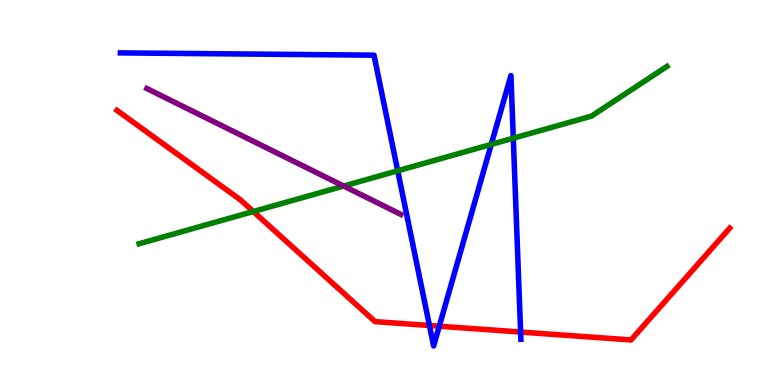[{'lines': ['blue', 'red'], 'intersections': [{'x': 5.54, 'y': 1.55}, {'x': 5.67, 'y': 1.53}, {'x': 6.72, 'y': 1.38}]}, {'lines': ['green', 'red'], 'intersections': [{'x': 3.27, 'y': 4.51}]}, {'lines': ['purple', 'red'], 'intersections': []}, {'lines': ['blue', 'green'], 'intersections': [{'x': 5.13, 'y': 5.56}, {'x': 6.34, 'y': 6.25}, {'x': 6.62, 'y': 6.41}]}, {'lines': ['blue', 'purple'], 'intersections': []}, {'lines': ['green', 'purple'], 'intersections': [{'x': 4.43, 'y': 5.17}]}]